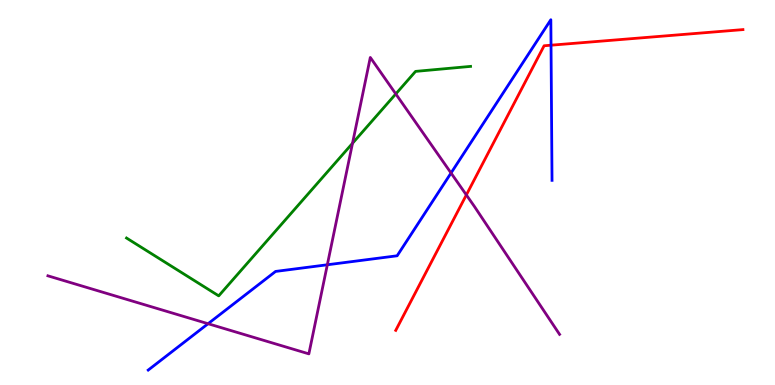[{'lines': ['blue', 'red'], 'intersections': [{'x': 7.11, 'y': 8.83}]}, {'lines': ['green', 'red'], 'intersections': []}, {'lines': ['purple', 'red'], 'intersections': [{'x': 6.02, 'y': 4.94}]}, {'lines': ['blue', 'green'], 'intersections': []}, {'lines': ['blue', 'purple'], 'intersections': [{'x': 2.68, 'y': 1.59}, {'x': 4.22, 'y': 3.12}, {'x': 5.82, 'y': 5.51}]}, {'lines': ['green', 'purple'], 'intersections': [{'x': 4.55, 'y': 6.28}, {'x': 5.11, 'y': 7.56}]}]